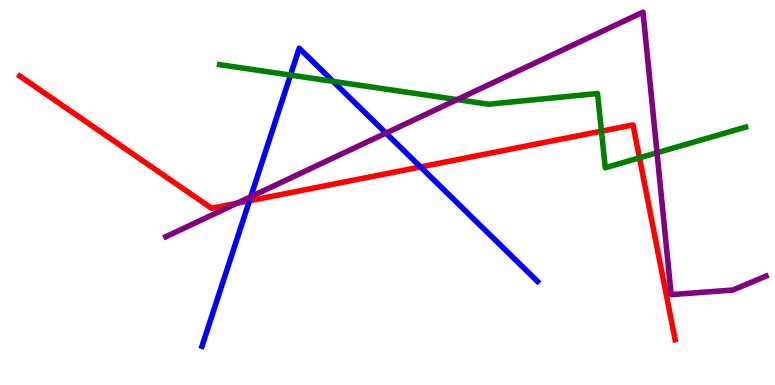[{'lines': ['blue', 'red'], 'intersections': [{'x': 3.22, 'y': 4.78}, {'x': 5.43, 'y': 5.66}]}, {'lines': ['green', 'red'], 'intersections': [{'x': 7.76, 'y': 6.59}, {'x': 8.25, 'y': 5.9}]}, {'lines': ['purple', 'red'], 'intersections': [{'x': 3.06, 'y': 4.72}]}, {'lines': ['blue', 'green'], 'intersections': [{'x': 3.75, 'y': 8.05}, {'x': 4.3, 'y': 7.89}]}, {'lines': ['blue', 'purple'], 'intersections': [{'x': 3.24, 'y': 4.89}, {'x': 4.98, 'y': 6.54}]}, {'lines': ['green', 'purple'], 'intersections': [{'x': 5.9, 'y': 7.41}, {'x': 8.48, 'y': 6.03}]}]